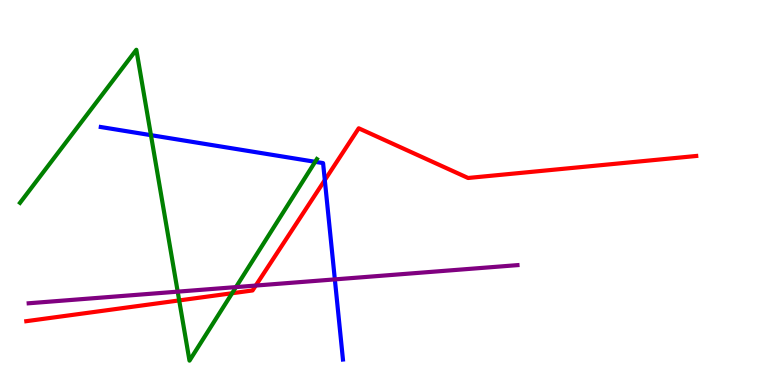[{'lines': ['blue', 'red'], 'intersections': [{'x': 4.19, 'y': 5.32}]}, {'lines': ['green', 'red'], 'intersections': [{'x': 2.31, 'y': 2.2}, {'x': 2.99, 'y': 2.38}]}, {'lines': ['purple', 'red'], 'intersections': [{'x': 3.3, 'y': 2.58}]}, {'lines': ['blue', 'green'], 'intersections': [{'x': 1.95, 'y': 6.49}, {'x': 4.07, 'y': 5.8}]}, {'lines': ['blue', 'purple'], 'intersections': [{'x': 4.32, 'y': 2.74}]}, {'lines': ['green', 'purple'], 'intersections': [{'x': 2.29, 'y': 2.42}, {'x': 3.04, 'y': 2.54}]}]